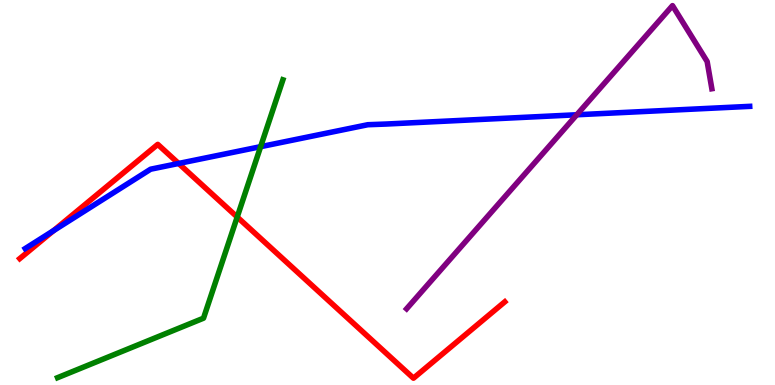[{'lines': ['blue', 'red'], 'intersections': [{'x': 0.692, 'y': 4.01}, {'x': 2.31, 'y': 5.75}]}, {'lines': ['green', 'red'], 'intersections': [{'x': 3.06, 'y': 4.36}]}, {'lines': ['purple', 'red'], 'intersections': []}, {'lines': ['blue', 'green'], 'intersections': [{'x': 3.36, 'y': 6.19}]}, {'lines': ['blue', 'purple'], 'intersections': [{'x': 7.44, 'y': 7.02}]}, {'lines': ['green', 'purple'], 'intersections': []}]